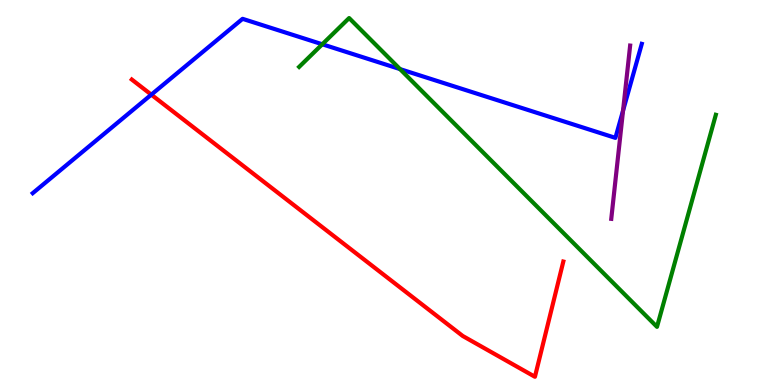[{'lines': ['blue', 'red'], 'intersections': [{'x': 1.95, 'y': 7.54}]}, {'lines': ['green', 'red'], 'intersections': []}, {'lines': ['purple', 'red'], 'intersections': []}, {'lines': ['blue', 'green'], 'intersections': [{'x': 4.16, 'y': 8.85}, {'x': 5.16, 'y': 8.21}]}, {'lines': ['blue', 'purple'], 'intersections': [{'x': 8.04, 'y': 7.13}]}, {'lines': ['green', 'purple'], 'intersections': []}]